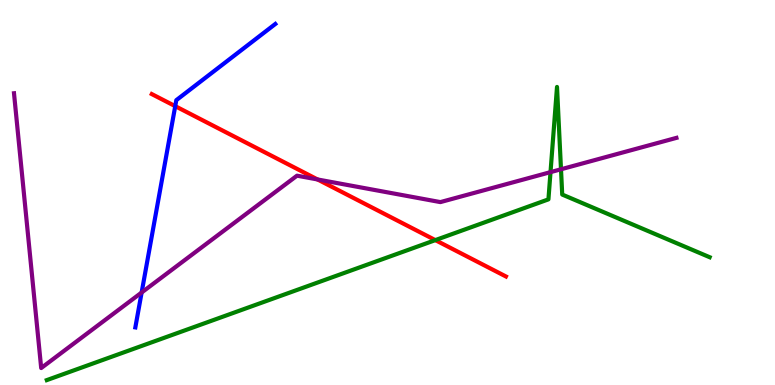[{'lines': ['blue', 'red'], 'intersections': [{'x': 2.26, 'y': 7.24}]}, {'lines': ['green', 'red'], 'intersections': [{'x': 5.62, 'y': 3.76}]}, {'lines': ['purple', 'red'], 'intersections': [{'x': 4.1, 'y': 5.34}]}, {'lines': ['blue', 'green'], 'intersections': []}, {'lines': ['blue', 'purple'], 'intersections': [{'x': 1.83, 'y': 2.4}]}, {'lines': ['green', 'purple'], 'intersections': [{'x': 7.1, 'y': 5.53}, {'x': 7.24, 'y': 5.6}]}]